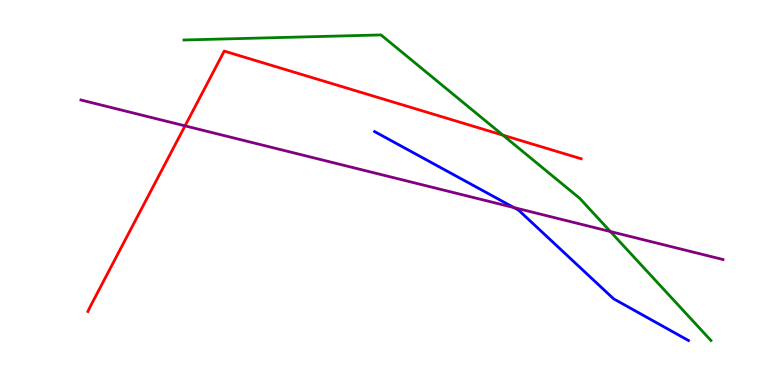[{'lines': ['blue', 'red'], 'intersections': []}, {'lines': ['green', 'red'], 'intersections': [{'x': 6.49, 'y': 6.49}]}, {'lines': ['purple', 'red'], 'intersections': [{'x': 2.39, 'y': 6.73}]}, {'lines': ['blue', 'green'], 'intersections': []}, {'lines': ['blue', 'purple'], 'intersections': [{'x': 6.63, 'y': 4.61}]}, {'lines': ['green', 'purple'], 'intersections': [{'x': 7.88, 'y': 3.99}]}]